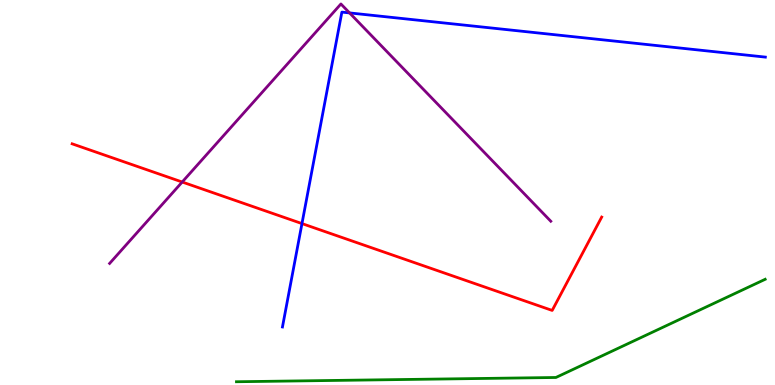[{'lines': ['blue', 'red'], 'intersections': [{'x': 3.9, 'y': 4.19}]}, {'lines': ['green', 'red'], 'intersections': []}, {'lines': ['purple', 'red'], 'intersections': [{'x': 2.35, 'y': 5.27}]}, {'lines': ['blue', 'green'], 'intersections': []}, {'lines': ['blue', 'purple'], 'intersections': [{'x': 4.51, 'y': 9.66}]}, {'lines': ['green', 'purple'], 'intersections': []}]